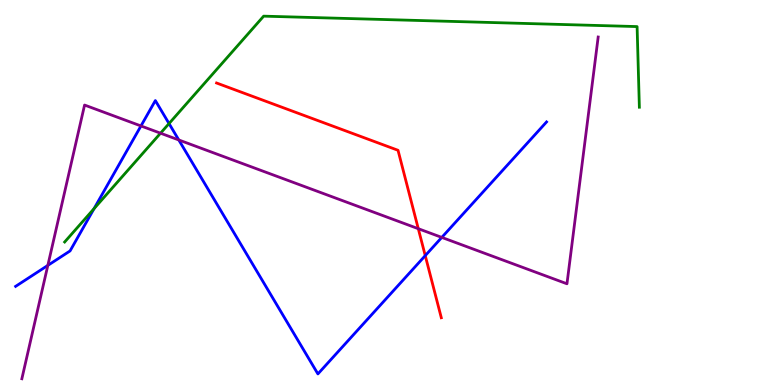[{'lines': ['blue', 'red'], 'intersections': [{'x': 5.49, 'y': 3.36}]}, {'lines': ['green', 'red'], 'intersections': []}, {'lines': ['purple', 'red'], 'intersections': [{'x': 5.4, 'y': 4.06}]}, {'lines': ['blue', 'green'], 'intersections': [{'x': 1.21, 'y': 4.58}, {'x': 2.18, 'y': 6.79}]}, {'lines': ['blue', 'purple'], 'intersections': [{'x': 0.617, 'y': 3.11}, {'x': 1.82, 'y': 6.73}, {'x': 2.31, 'y': 6.36}, {'x': 5.7, 'y': 3.83}]}, {'lines': ['green', 'purple'], 'intersections': [{'x': 2.07, 'y': 6.54}]}]